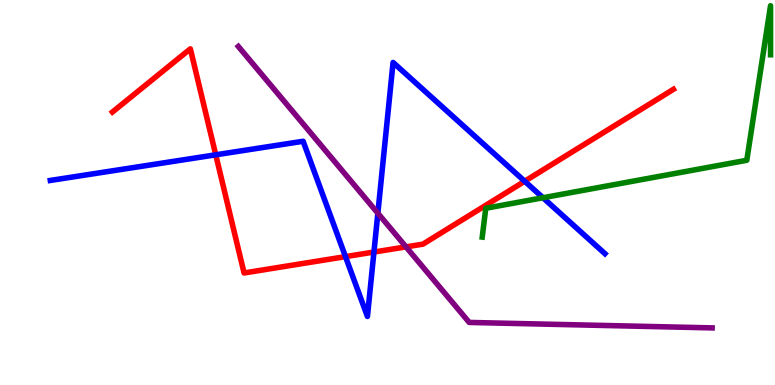[{'lines': ['blue', 'red'], 'intersections': [{'x': 2.78, 'y': 5.98}, {'x': 4.46, 'y': 3.33}, {'x': 4.83, 'y': 3.45}, {'x': 6.77, 'y': 5.29}]}, {'lines': ['green', 'red'], 'intersections': []}, {'lines': ['purple', 'red'], 'intersections': [{'x': 5.24, 'y': 3.59}]}, {'lines': ['blue', 'green'], 'intersections': [{'x': 7.01, 'y': 4.86}]}, {'lines': ['blue', 'purple'], 'intersections': [{'x': 4.88, 'y': 4.46}]}, {'lines': ['green', 'purple'], 'intersections': []}]